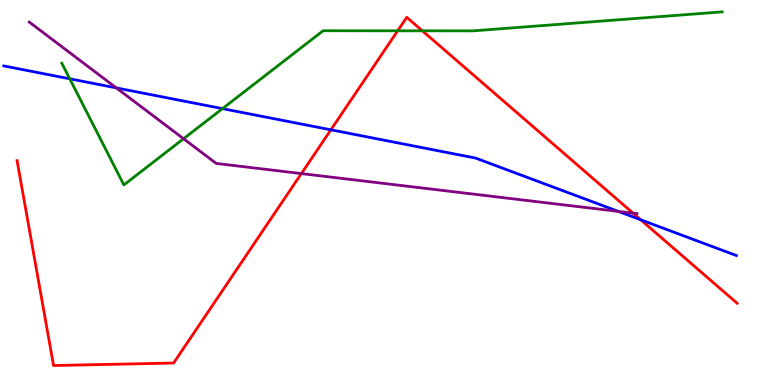[{'lines': ['blue', 'red'], 'intersections': [{'x': 4.27, 'y': 6.63}, {'x': 8.27, 'y': 4.29}]}, {'lines': ['green', 'red'], 'intersections': [{'x': 5.13, 'y': 9.2}, {'x': 5.45, 'y': 9.2}]}, {'lines': ['purple', 'red'], 'intersections': [{'x': 3.89, 'y': 5.49}, {'x': 8.17, 'y': 4.46}]}, {'lines': ['blue', 'green'], 'intersections': [{'x': 0.9, 'y': 7.95}, {'x': 2.87, 'y': 7.18}]}, {'lines': ['blue', 'purple'], 'intersections': [{'x': 1.5, 'y': 7.72}, {'x': 7.98, 'y': 4.51}]}, {'lines': ['green', 'purple'], 'intersections': [{'x': 2.37, 'y': 6.4}]}]